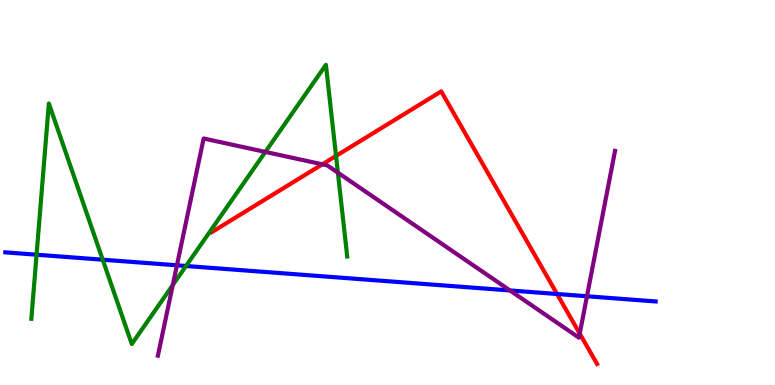[{'lines': ['blue', 'red'], 'intersections': [{'x': 7.19, 'y': 2.36}]}, {'lines': ['green', 'red'], 'intersections': [{'x': 4.34, 'y': 5.95}]}, {'lines': ['purple', 'red'], 'intersections': [{'x': 4.16, 'y': 5.73}, {'x': 7.48, 'y': 1.33}]}, {'lines': ['blue', 'green'], 'intersections': [{'x': 0.472, 'y': 3.38}, {'x': 1.33, 'y': 3.25}, {'x': 2.4, 'y': 3.09}]}, {'lines': ['blue', 'purple'], 'intersections': [{'x': 2.28, 'y': 3.11}, {'x': 6.58, 'y': 2.46}, {'x': 7.57, 'y': 2.3}]}, {'lines': ['green', 'purple'], 'intersections': [{'x': 2.23, 'y': 2.6}, {'x': 3.42, 'y': 6.05}, {'x': 4.36, 'y': 5.51}]}]